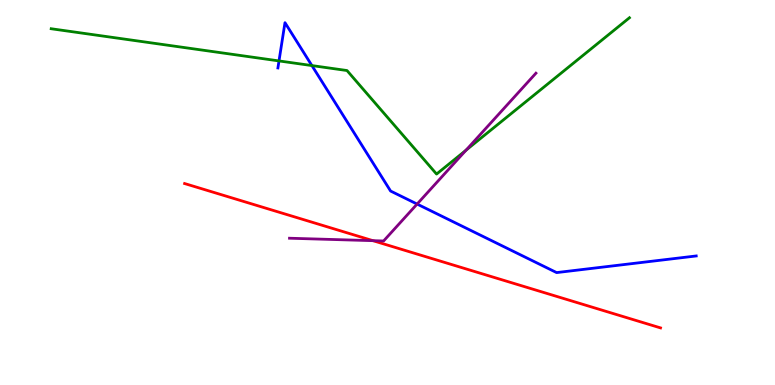[{'lines': ['blue', 'red'], 'intersections': []}, {'lines': ['green', 'red'], 'intersections': []}, {'lines': ['purple', 'red'], 'intersections': [{'x': 4.81, 'y': 3.75}]}, {'lines': ['blue', 'green'], 'intersections': [{'x': 3.6, 'y': 8.42}, {'x': 4.02, 'y': 8.3}]}, {'lines': ['blue', 'purple'], 'intersections': [{'x': 5.38, 'y': 4.7}]}, {'lines': ['green', 'purple'], 'intersections': [{'x': 6.01, 'y': 6.1}]}]